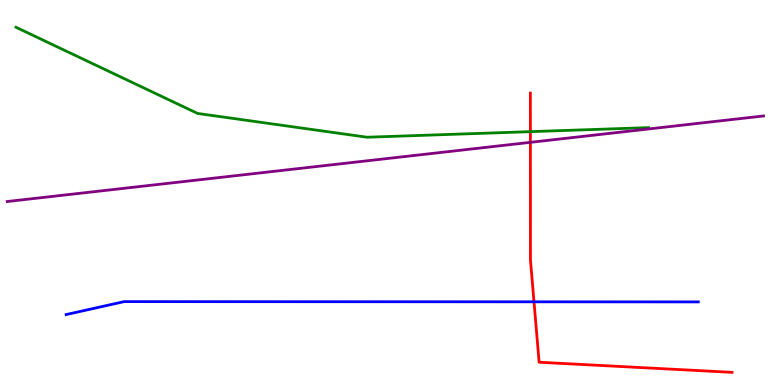[{'lines': ['blue', 'red'], 'intersections': [{'x': 6.89, 'y': 2.16}]}, {'lines': ['green', 'red'], 'intersections': [{'x': 6.84, 'y': 6.58}]}, {'lines': ['purple', 'red'], 'intersections': [{'x': 6.84, 'y': 6.3}]}, {'lines': ['blue', 'green'], 'intersections': []}, {'lines': ['blue', 'purple'], 'intersections': []}, {'lines': ['green', 'purple'], 'intersections': []}]